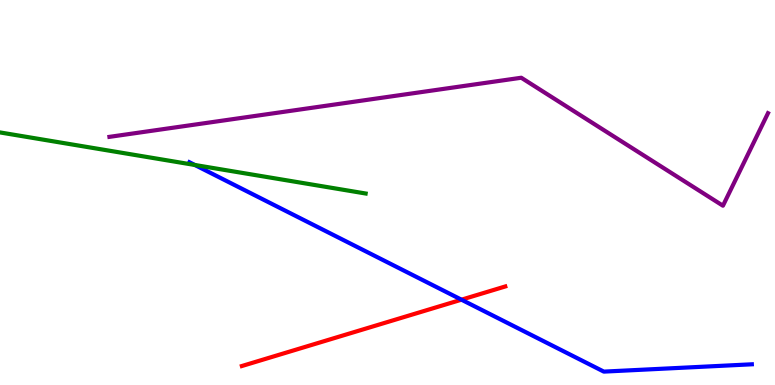[{'lines': ['blue', 'red'], 'intersections': [{'x': 5.95, 'y': 2.22}]}, {'lines': ['green', 'red'], 'intersections': []}, {'lines': ['purple', 'red'], 'intersections': []}, {'lines': ['blue', 'green'], 'intersections': [{'x': 2.51, 'y': 5.71}]}, {'lines': ['blue', 'purple'], 'intersections': []}, {'lines': ['green', 'purple'], 'intersections': []}]